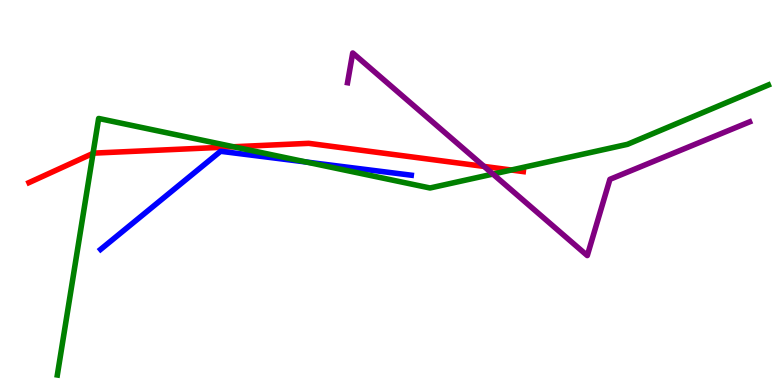[{'lines': ['blue', 'red'], 'intersections': []}, {'lines': ['green', 'red'], 'intersections': [{'x': 1.2, 'y': 6.02}, {'x': 3.01, 'y': 6.19}, {'x': 6.6, 'y': 5.58}]}, {'lines': ['purple', 'red'], 'intersections': [{'x': 6.25, 'y': 5.68}]}, {'lines': ['blue', 'green'], 'intersections': [{'x': 3.95, 'y': 5.79}]}, {'lines': ['blue', 'purple'], 'intersections': []}, {'lines': ['green', 'purple'], 'intersections': [{'x': 6.36, 'y': 5.48}]}]